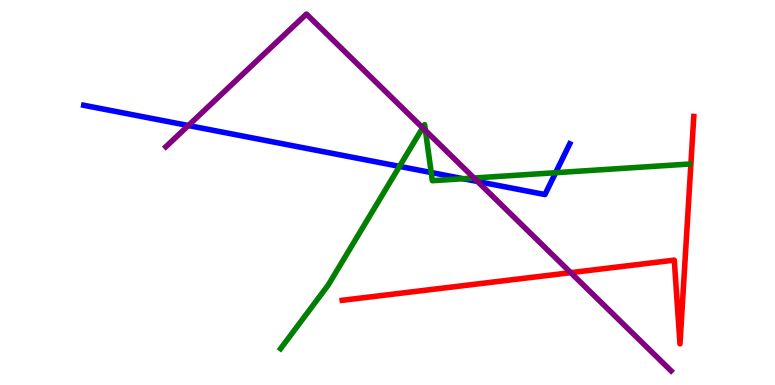[{'lines': ['blue', 'red'], 'intersections': []}, {'lines': ['green', 'red'], 'intersections': []}, {'lines': ['purple', 'red'], 'intersections': [{'x': 7.36, 'y': 2.92}]}, {'lines': ['blue', 'green'], 'intersections': [{'x': 5.15, 'y': 5.68}, {'x': 5.56, 'y': 5.52}, {'x': 5.98, 'y': 5.36}, {'x': 7.17, 'y': 5.51}]}, {'lines': ['blue', 'purple'], 'intersections': [{'x': 2.43, 'y': 6.74}, {'x': 6.16, 'y': 5.29}]}, {'lines': ['green', 'purple'], 'intersections': [{'x': 5.45, 'y': 6.68}, {'x': 5.49, 'y': 6.61}, {'x': 6.12, 'y': 5.38}]}]